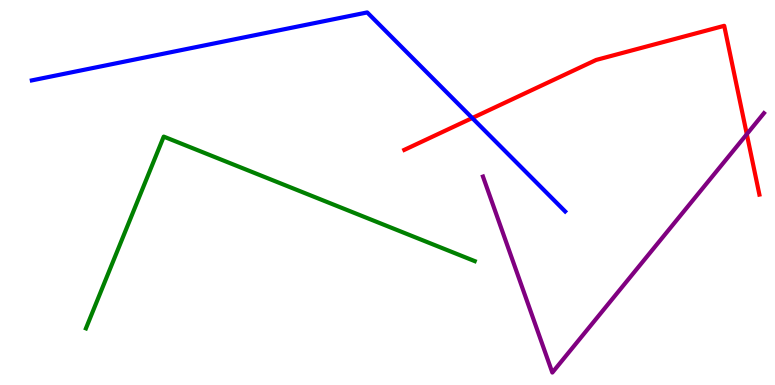[{'lines': ['blue', 'red'], 'intersections': [{'x': 6.09, 'y': 6.93}]}, {'lines': ['green', 'red'], 'intersections': []}, {'lines': ['purple', 'red'], 'intersections': [{'x': 9.64, 'y': 6.51}]}, {'lines': ['blue', 'green'], 'intersections': []}, {'lines': ['blue', 'purple'], 'intersections': []}, {'lines': ['green', 'purple'], 'intersections': []}]